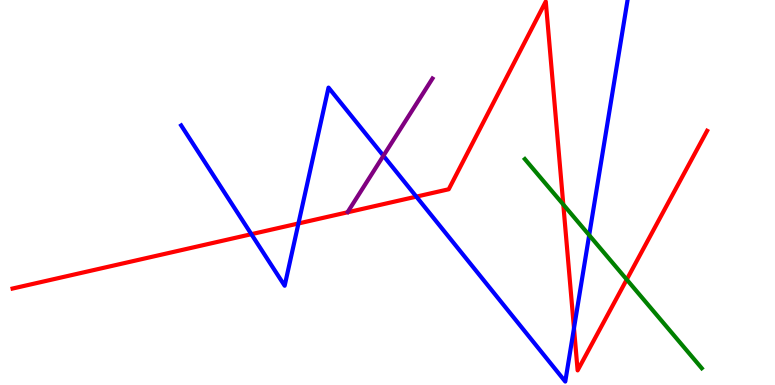[{'lines': ['blue', 'red'], 'intersections': [{'x': 3.24, 'y': 3.92}, {'x': 3.85, 'y': 4.2}, {'x': 5.37, 'y': 4.89}, {'x': 7.41, 'y': 1.47}]}, {'lines': ['green', 'red'], 'intersections': [{'x': 7.27, 'y': 4.69}, {'x': 8.09, 'y': 2.74}]}, {'lines': ['purple', 'red'], 'intersections': []}, {'lines': ['blue', 'green'], 'intersections': [{'x': 7.6, 'y': 3.89}]}, {'lines': ['blue', 'purple'], 'intersections': [{'x': 4.95, 'y': 5.95}]}, {'lines': ['green', 'purple'], 'intersections': []}]